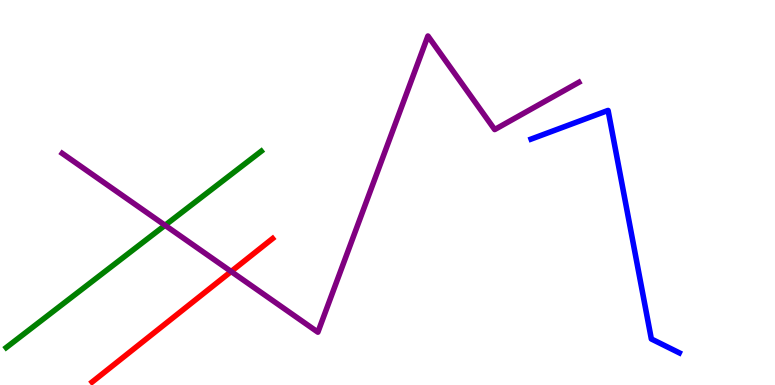[{'lines': ['blue', 'red'], 'intersections': []}, {'lines': ['green', 'red'], 'intersections': []}, {'lines': ['purple', 'red'], 'intersections': [{'x': 2.98, 'y': 2.95}]}, {'lines': ['blue', 'green'], 'intersections': []}, {'lines': ['blue', 'purple'], 'intersections': []}, {'lines': ['green', 'purple'], 'intersections': [{'x': 2.13, 'y': 4.15}]}]